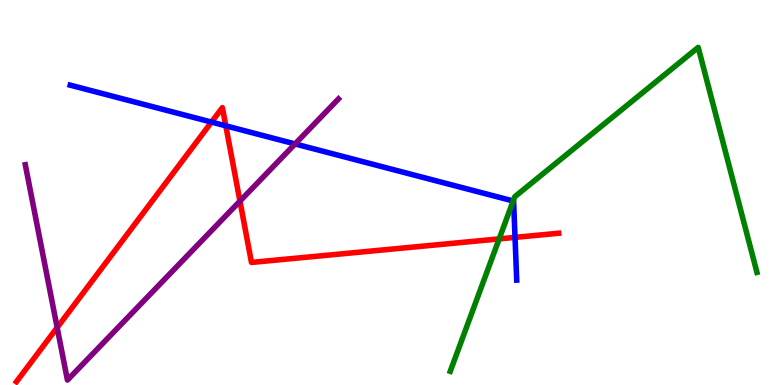[{'lines': ['blue', 'red'], 'intersections': [{'x': 2.73, 'y': 6.83}, {'x': 2.91, 'y': 6.73}, {'x': 6.65, 'y': 3.83}]}, {'lines': ['green', 'red'], 'intersections': [{'x': 6.44, 'y': 3.8}]}, {'lines': ['purple', 'red'], 'intersections': [{'x': 0.738, 'y': 1.49}, {'x': 3.1, 'y': 4.78}]}, {'lines': ['blue', 'green'], 'intersections': [{'x': 6.62, 'y': 4.78}]}, {'lines': ['blue', 'purple'], 'intersections': [{'x': 3.81, 'y': 6.26}]}, {'lines': ['green', 'purple'], 'intersections': []}]